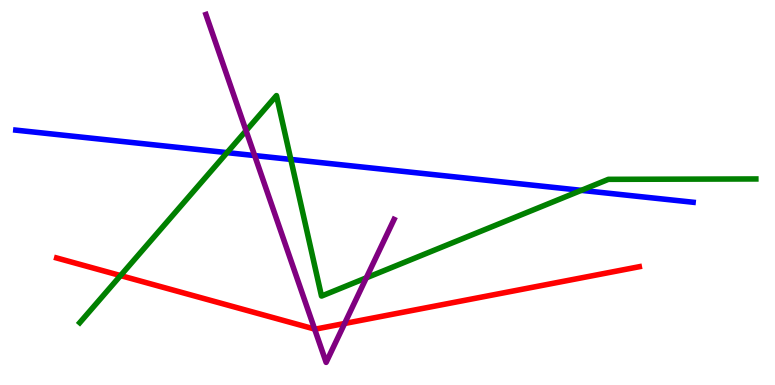[{'lines': ['blue', 'red'], 'intersections': []}, {'lines': ['green', 'red'], 'intersections': [{'x': 1.56, 'y': 2.84}]}, {'lines': ['purple', 'red'], 'intersections': [{'x': 4.06, 'y': 1.45}, {'x': 4.45, 'y': 1.6}]}, {'lines': ['blue', 'green'], 'intersections': [{'x': 2.93, 'y': 6.04}, {'x': 3.75, 'y': 5.86}, {'x': 7.5, 'y': 5.06}]}, {'lines': ['blue', 'purple'], 'intersections': [{'x': 3.29, 'y': 5.96}]}, {'lines': ['green', 'purple'], 'intersections': [{'x': 3.18, 'y': 6.61}, {'x': 4.73, 'y': 2.78}]}]